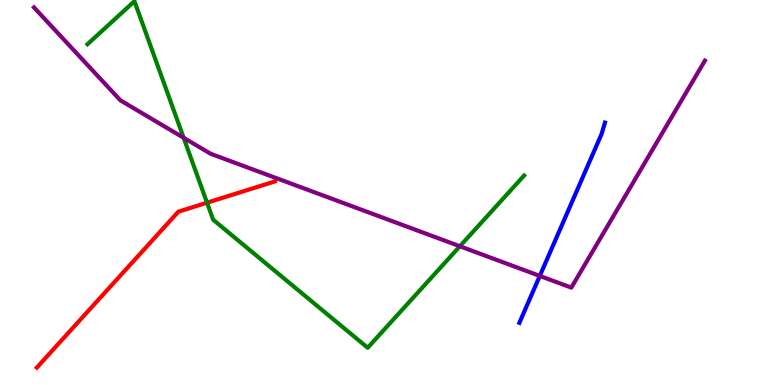[{'lines': ['blue', 'red'], 'intersections': []}, {'lines': ['green', 'red'], 'intersections': [{'x': 2.67, 'y': 4.74}]}, {'lines': ['purple', 'red'], 'intersections': []}, {'lines': ['blue', 'green'], 'intersections': []}, {'lines': ['blue', 'purple'], 'intersections': [{'x': 6.97, 'y': 2.83}]}, {'lines': ['green', 'purple'], 'intersections': [{'x': 2.37, 'y': 6.42}, {'x': 5.93, 'y': 3.6}]}]